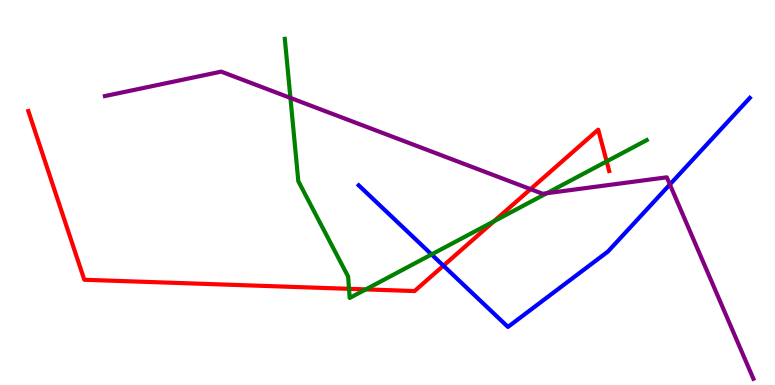[{'lines': ['blue', 'red'], 'intersections': [{'x': 5.72, 'y': 3.1}]}, {'lines': ['green', 'red'], 'intersections': [{'x': 4.5, 'y': 2.5}, {'x': 4.72, 'y': 2.48}, {'x': 6.37, 'y': 4.25}, {'x': 7.83, 'y': 5.81}]}, {'lines': ['purple', 'red'], 'intersections': [{'x': 6.85, 'y': 5.09}]}, {'lines': ['blue', 'green'], 'intersections': [{'x': 5.57, 'y': 3.39}]}, {'lines': ['blue', 'purple'], 'intersections': [{'x': 8.64, 'y': 5.21}]}, {'lines': ['green', 'purple'], 'intersections': [{'x': 3.75, 'y': 7.46}, {'x': 7.06, 'y': 4.98}]}]